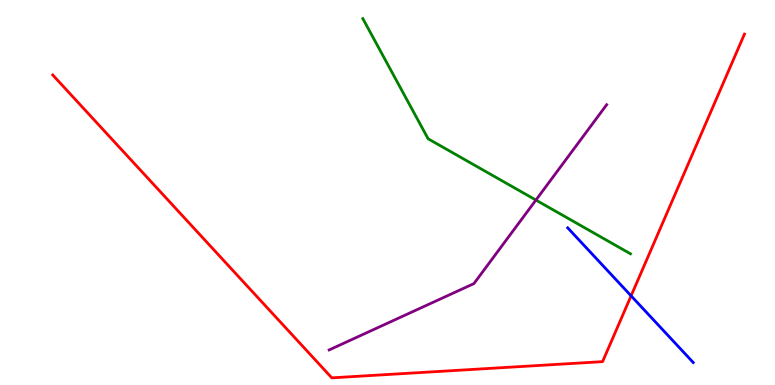[{'lines': ['blue', 'red'], 'intersections': [{'x': 8.14, 'y': 2.32}]}, {'lines': ['green', 'red'], 'intersections': []}, {'lines': ['purple', 'red'], 'intersections': []}, {'lines': ['blue', 'green'], 'intersections': []}, {'lines': ['blue', 'purple'], 'intersections': []}, {'lines': ['green', 'purple'], 'intersections': [{'x': 6.92, 'y': 4.8}]}]